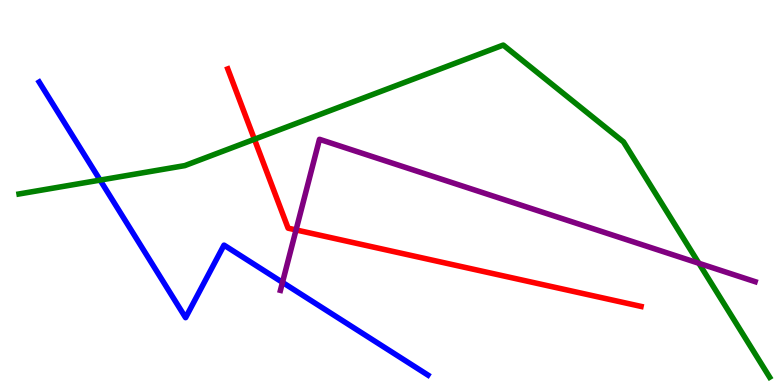[{'lines': ['blue', 'red'], 'intersections': []}, {'lines': ['green', 'red'], 'intersections': [{'x': 3.28, 'y': 6.38}]}, {'lines': ['purple', 'red'], 'intersections': [{'x': 3.82, 'y': 4.03}]}, {'lines': ['blue', 'green'], 'intersections': [{'x': 1.29, 'y': 5.32}]}, {'lines': ['blue', 'purple'], 'intersections': [{'x': 3.65, 'y': 2.67}]}, {'lines': ['green', 'purple'], 'intersections': [{'x': 9.02, 'y': 3.16}]}]